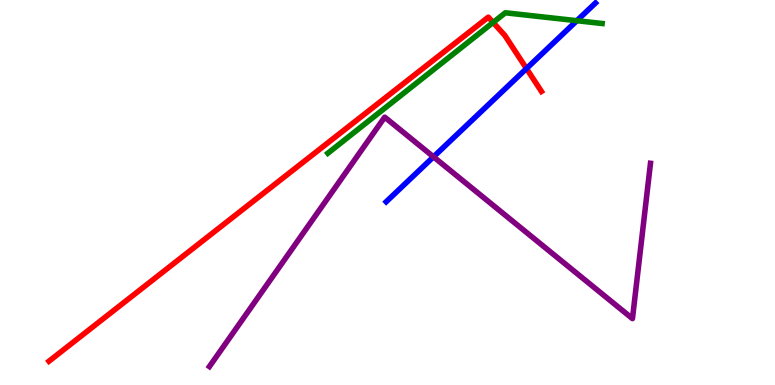[{'lines': ['blue', 'red'], 'intersections': [{'x': 6.79, 'y': 8.22}]}, {'lines': ['green', 'red'], 'intersections': [{'x': 6.36, 'y': 9.42}]}, {'lines': ['purple', 'red'], 'intersections': []}, {'lines': ['blue', 'green'], 'intersections': [{'x': 7.44, 'y': 9.46}]}, {'lines': ['blue', 'purple'], 'intersections': [{'x': 5.59, 'y': 5.93}]}, {'lines': ['green', 'purple'], 'intersections': []}]